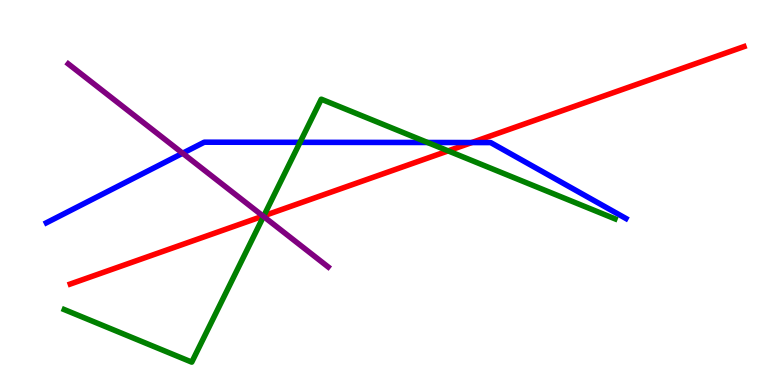[{'lines': ['blue', 'red'], 'intersections': [{'x': 6.09, 'y': 6.3}]}, {'lines': ['green', 'red'], 'intersections': [{'x': 3.4, 'y': 4.39}, {'x': 5.78, 'y': 6.08}]}, {'lines': ['purple', 'red'], 'intersections': [{'x': 3.39, 'y': 4.39}]}, {'lines': ['blue', 'green'], 'intersections': [{'x': 3.87, 'y': 6.3}, {'x': 5.52, 'y': 6.3}]}, {'lines': ['blue', 'purple'], 'intersections': [{'x': 2.36, 'y': 6.02}]}, {'lines': ['green', 'purple'], 'intersections': [{'x': 3.4, 'y': 4.38}]}]